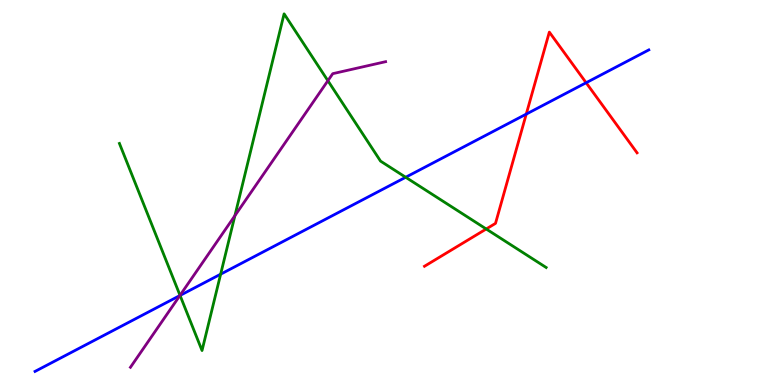[{'lines': ['blue', 'red'], 'intersections': [{'x': 6.79, 'y': 7.04}, {'x': 7.56, 'y': 7.85}]}, {'lines': ['green', 'red'], 'intersections': [{'x': 6.27, 'y': 4.05}]}, {'lines': ['purple', 'red'], 'intersections': []}, {'lines': ['blue', 'green'], 'intersections': [{'x': 2.32, 'y': 2.33}, {'x': 2.85, 'y': 2.88}, {'x': 5.23, 'y': 5.4}]}, {'lines': ['blue', 'purple'], 'intersections': [{'x': 2.32, 'y': 2.32}]}, {'lines': ['green', 'purple'], 'intersections': [{'x': 2.32, 'y': 2.33}, {'x': 3.03, 'y': 4.4}, {'x': 4.23, 'y': 7.9}]}]